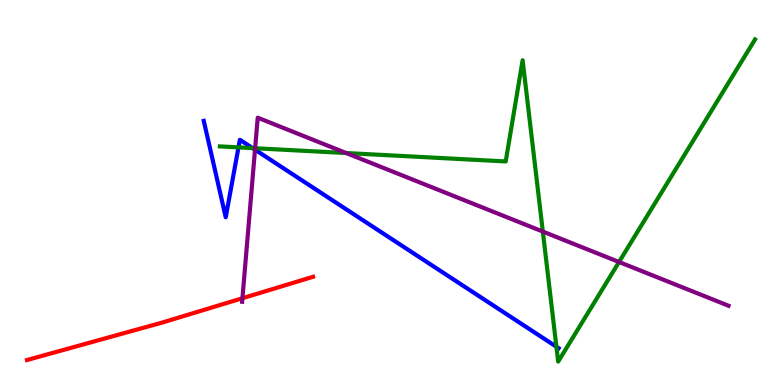[{'lines': ['blue', 'red'], 'intersections': []}, {'lines': ['green', 'red'], 'intersections': []}, {'lines': ['purple', 'red'], 'intersections': [{'x': 3.13, 'y': 2.25}]}, {'lines': ['blue', 'green'], 'intersections': [{'x': 3.08, 'y': 6.17}, {'x': 3.26, 'y': 6.15}, {'x': 7.18, 'y': 0.994}]}, {'lines': ['blue', 'purple'], 'intersections': [{'x': 3.29, 'y': 6.11}]}, {'lines': ['green', 'purple'], 'intersections': [{'x': 3.29, 'y': 6.15}, {'x': 4.47, 'y': 6.02}, {'x': 7.0, 'y': 3.99}, {'x': 7.99, 'y': 3.19}]}]